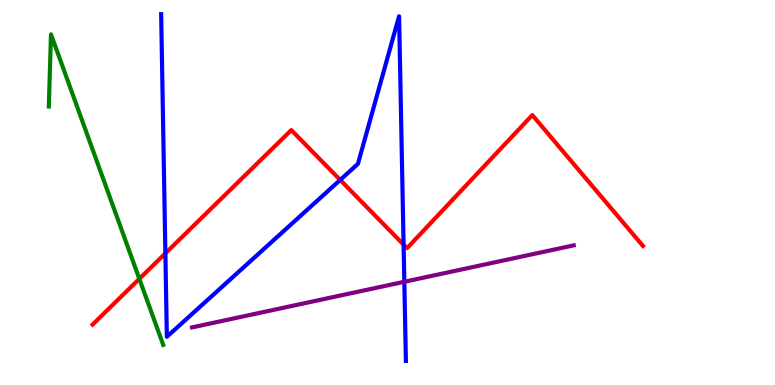[{'lines': ['blue', 'red'], 'intersections': [{'x': 2.13, 'y': 3.42}, {'x': 4.39, 'y': 5.33}, {'x': 5.21, 'y': 3.65}]}, {'lines': ['green', 'red'], 'intersections': [{'x': 1.8, 'y': 2.76}]}, {'lines': ['purple', 'red'], 'intersections': []}, {'lines': ['blue', 'green'], 'intersections': []}, {'lines': ['blue', 'purple'], 'intersections': [{'x': 5.22, 'y': 2.68}]}, {'lines': ['green', 'purple'], 'intersections': []}]